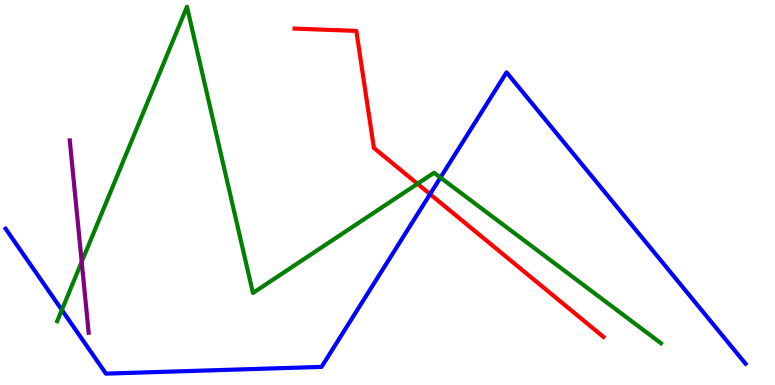[{'lines': ['blue', 'red'], 'intersections': [{'x': 5.55, 'y': 4.96}]}, {'lines': ['green', 'red'], 'intersections': [{'x': 5.39, 'y': 5.23}]}, {'lines': ['purple', 'red'], 'intersections': []}, {'lines': ['blue', 'green'], 'intersections': [{'x': 0.798, 'y': 1.95}, {'x': 5.68, 'y': 5.39}]}, {'lines': ['blue', 'purple'], 'intersections': []}, {'lines': ['green', 'purple'], 'intersections': [{'x': 1.05, 'y': 3.2}]}]